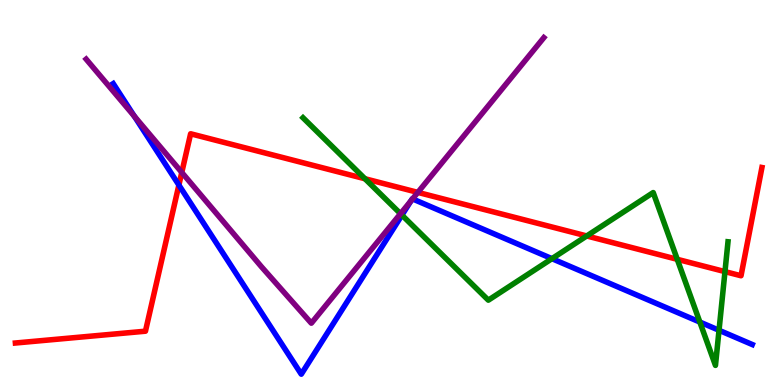[{'lines': ['blue', 'red'], 'intersections': [{'x': 2.31, 'y': 5.19}]}, {'lines': ['green', 'red'], 'intersections': [{'x': 4.71, 'y': 5.36}, {'x': 7.57, 'y': 3.87}, {'x': 8.74, 'y': 3.26}, {'x': 9.35, 'y': 2.94}]}, {'lines': ['purple', 'red'], 'intersections': [{'x': 2.35, 'y': 5.52}, {'x': 5.39, 'y': 5.0}]}, {'lines': ['blue', 'green'], 'intersections': [{'x': 5.19, 'y': 4.41}, {'x': 7.12, 'y': 3.28}, {'x': 9.03, 'y': 1.63}, {'x': 9.28, 'y': 1.42}]}, {'lines': ['blue', 'purple'], 'intersections': [{'x': 1.73, 'y': 6.98}, {'x': 5.3, 'y': 4.78}, {'x': 5.32, 'y': 4.83}]}, {'lines': ['green', 'purple'], 'intersections': [{'x': 5.17, 'y': 4.45}]}]